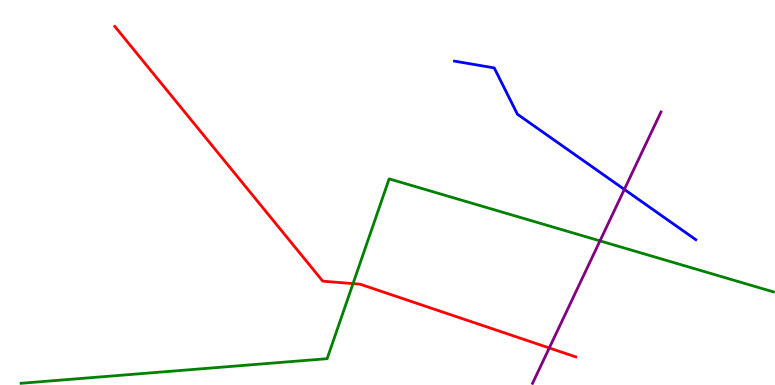[{'lines': ['blue', 'red'], 'intersections': []}, {'lines': ['green', 'red'], 'intersections': [{'x': 4.56, 'y': 2.63}]}, {'lines': ['purple', 'red'], 'intersections': [{'x': 7.09, 'y': 0.962}]}, {'lines': ['blue', 'green'], 'intersections': []}, {'lines': ['blue', 'purple'], 'intersections': [{'x': 8.06, 'y': 5.08}]}, {'lines': ['green', 'purple'], 'intersections': [{'x': 7.74, 'y': 3.74}]}]